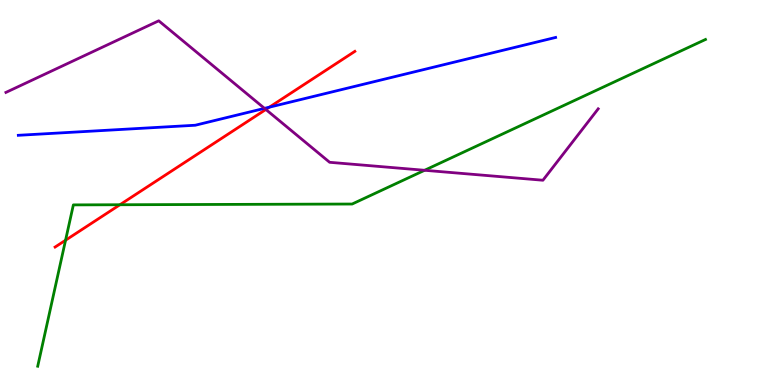[{'lines': ['blue', 'red'], 'intersections': [{'x': 3.48, 'y': 7.22}]}, {'lines': ['green', 'red'], 'intersections': [{'x': 0.846, 'y': 3.76}, {'x': 1.55, 'y': 4.68}]}, {'lines': ['purple', 'red'], 'intersections': [{'x': 3.43, 'y': 7.16}]}, {'lines': ['blue', 'green'], 'intersections': []}, {'lines': ['blue', 'purple'], 'intersections': [{'x': 3.41, 'y': 7.19}]}, {'lines': ['green', 'purple'], 'intersections': [{'x': 5.48, 'y': 5.58}]}]